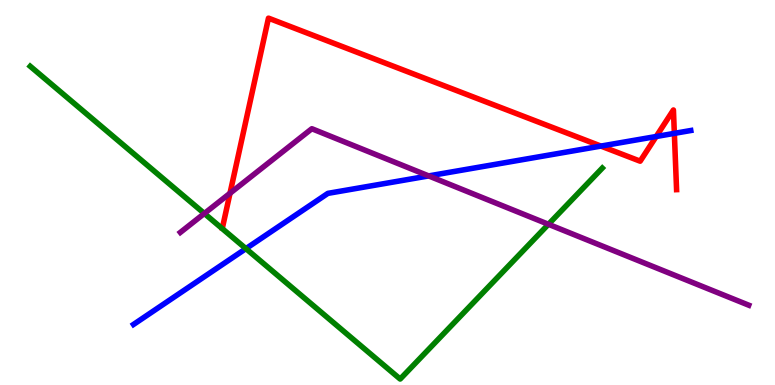[{'lines': ['blue', 'red'], 'intersections': [{'x': 7.75, 'y': 6.21}, {'x': 8.47, 'y': 6.45}, {'x': 8.7, 'y': 6.54}]}, {'lines': ['green', 'red'], 'intersections': []}, {'lines': ['purple', 'red'], 'intersections': [{'x': 2.97, 'y': 4.98}]}, {'lines': ['blue', 'green'], 'intersections': [{'x': 3.17, 'y': 3.54}]}, {'lines': ['blue', 'purple'], 'intersections': [{'x': 5.53, 'y': 5.43}]}, {'lines': ['green', 'purple'], 'intersections': [{'x': 2.64, 'y': 4.45}, {'x': 7.08, 'y': 4.17}]}]